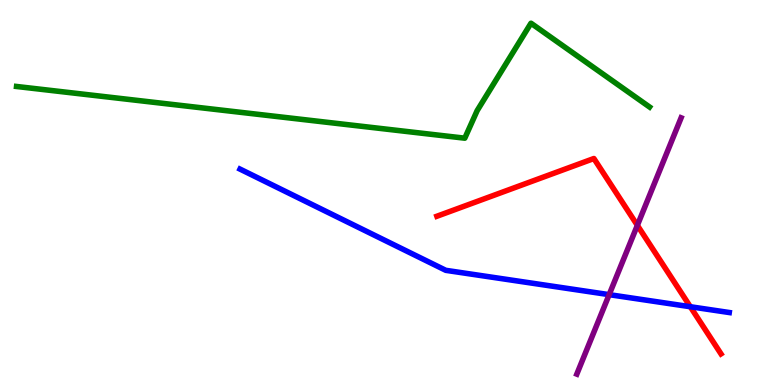[{'lines': ['blue', 'red'], 'intersections': [{'x': 8.91, 'y': 2.03}]}, {'lines': ['green', 'red'], 'intersections': []}, {'lines': ['purple', 'red'], 'intersections': [{'x': 8.22, 'y': 4.15}]}, {'lines': ['blue', 'green'], 'intersections': []}, {'lines': ['blue', 'purple'], 'intersections': [{'x': 7.86, 'y': 2.35}]}, {'lines': ['green', 'purple'], 'intersections': []}]